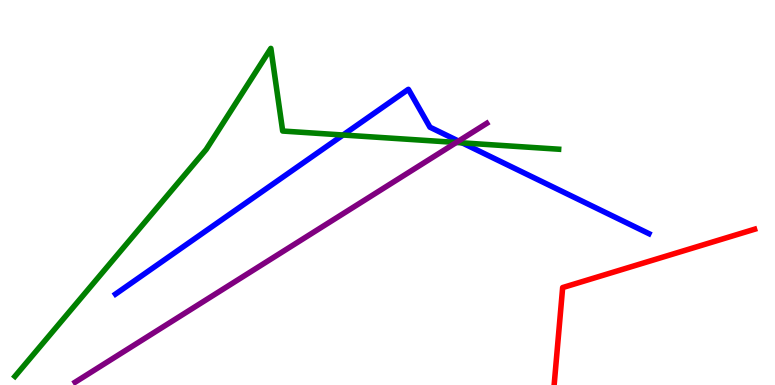[{'lines': ['blue', 'red'], 'intersections': []}, {'lines': ['green', 'red'], 'intersections': []}, {'lines': ['purple', 'red'], 'intersections': []}, {'lines': ['blue', 'green'], 'intersections': [{'x': 4.43, 'y': 6.49}, {'x': 5.96, 'y': 6.29}]}, {'lines': ['blue', 'purple'], 'intersections': [{'x': 5.92, 'y': 6.34}]}, {'lines': ['green', 'purple'], 'intersections': [{'x': 5.89, 'y': 6.3}]}]